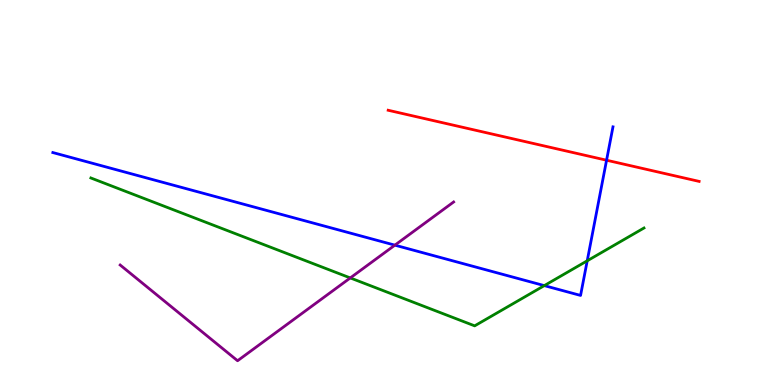[{'lines': ['blue', 'red'], 'intersections': [{'x': 7.83, 'y': 5.84}]}, {'lines': ['green', 'red'], 'intersections': []}, {'lines': ['purple', 'red'], 'intersections': []}, {'lines': ['blue', 'green'], 'intersections': [{'x': 7.02, 'y': 2.58}, {'x': 7.58, 'y': 3.23}]}, {'lines': ['blue', 'purple'], 'intersections': [{'x': 5.1, 'y': 3.63}]}, {'lines': ['green', 'purple'], 'intersections': [{'x': 4.52, 'y': 2.78}]}]